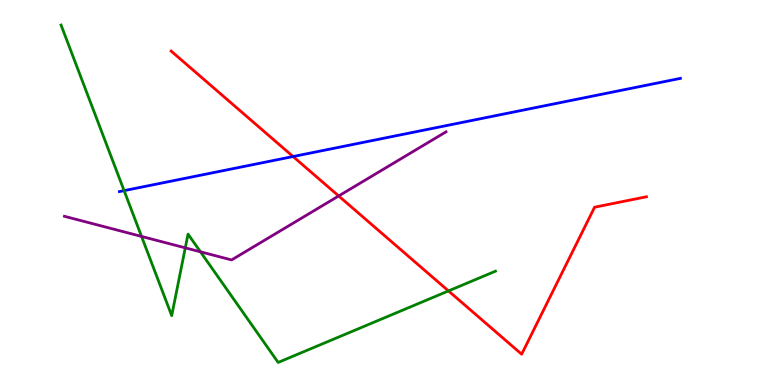[{'lines': ['blue', 'red'], 'intersections': [{'x': 3.78, 'y': 5.93}]}, {'lines': ['green', 'red'], 'intersections': [{'x': 5.79, 'y': 2.44}]}, {'lines': ['purple', 'red'], 'intersections': [{'x': 4.37, 'y': 4.91}]}, {'lines': ['blue', 'green'], 'intersections': [{'x': 1.6, 'y': 5.05}]}, {'lines': ['blue', 'purple'], 'intersections': []}, {'lines': ['green', 'purple'], 'intersections': [{'x': 1.83, 'y': 3.86}, {'x': 2.39, 'y': 3.56}, {'x': 2.59, 'y': 3.46}]}]